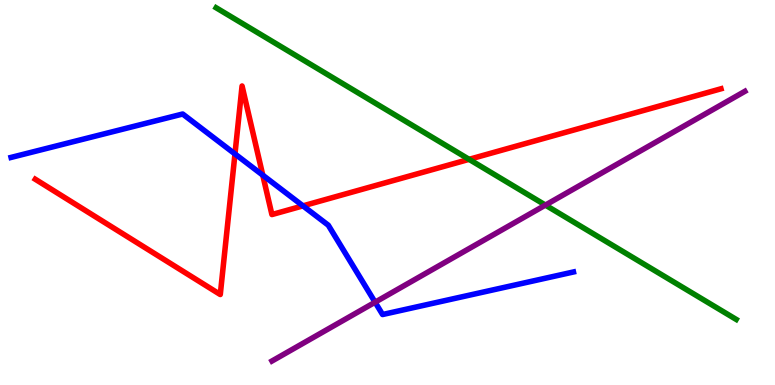[{'lines': ['blue', 'red'], 'intersections': [{'x': 3.03, 'y': 6.0}, {'x': 3.39, 'y': 5.45}, {'x': 3.91, 'y': 4.65}]}, {'lines': ['green', 'red'], 'intersections': [{'x': 6.05, 'y': 5.86}]}, {'lines': ['purple', 'red'], 'intersections': []}, {'lines': ['blue', 'green'], 'intersections': []}, {'lines': ['blue', 'purple'], 'intersections': [{'x': 4.84, 'y': 2.15}]}, {'lines': ['green', 'purple'], 'intersections': [{'x': 7.04, 'y': 4.67}]}]